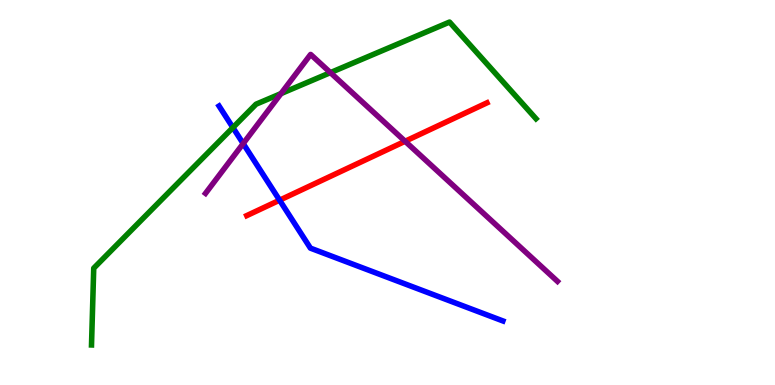[{'lines': ['blue', 'red'], 'intersections': [{'x': 3.61, 'y': 4.8}]}, {'lines': ['green', 'red'], 'intersections': []}, {'lines': ['purple', 'red'], 'intersections': [{'x': 5.23, 'y': 6.33}]}, {'lines': ['blue', 'green'], 'intersections': [{'x': 3.01, 'y': 6.69}]}, {'lines': ['blue', 'purple'], 'intersections': [{'x': 3.14, 'y': 6.27}]}, {'lines': ['green', 'purple'], 'intersections': [{'x': 3.63, 'y': 7.57}, {'x': 4.26, 'y': 8.11}]}]